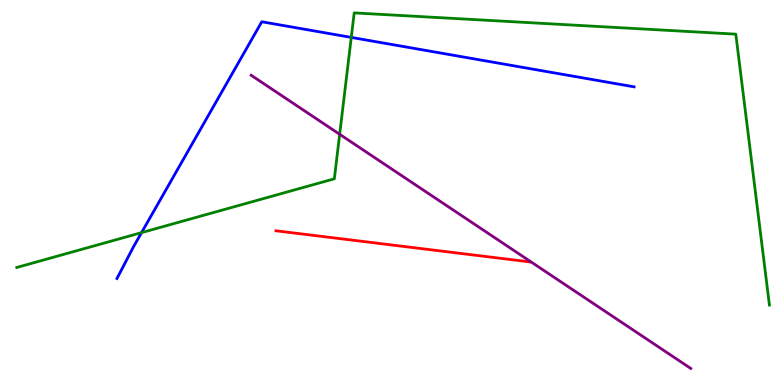[{'lines': ['blue', 'red'], 'intersections': []}, {'lines': ['green', 'red'], 'intersections': []}, {'lines': ['purple', 'red'], 'intersections': []}, {'lines': ['blue', 'green'], 'intersections': [{'x': 1.83, 'y': 3.96}, {'x': 4.53, 'y': 9.03}]}, {'lines': ['blue', 'purple'], 'intersections': []}, {'lines': ['green', 'purple'], 'intersections': [{'x': 4.38, 'y': 6.51}]}]